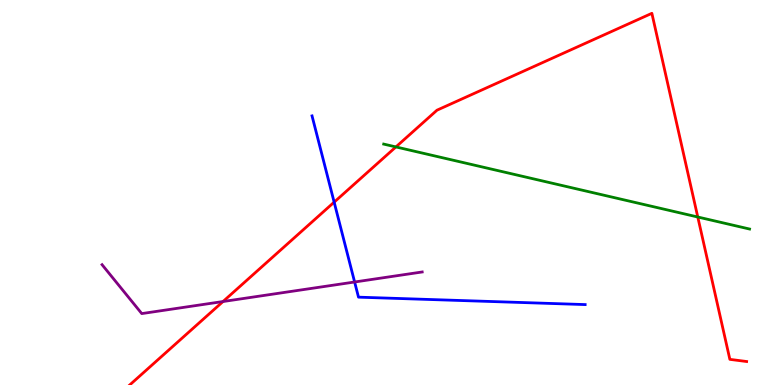[{'lines': ['blue', 'red'], 'intersections': [{'x': 4.31, 'y': 4.75}]}, {'lines': ['green', 'red'], 'intersections': [{'x': 5.11, 'y': 6.18}, {'x': 9.0, 'y': 4.36}]}, {'lines': ['purple', 'red'], 'intersections': [{'x': 2.88, 'y': 2.17}]}, {'lines': ['blue', 'green'], 'intersections': []}, {'lines': ['blue', 'purple'], 'intersections': [{'x': 4.58, 'y': 2.68}]}, {'lines': ['green', 'purple'], 'intersections': []}]